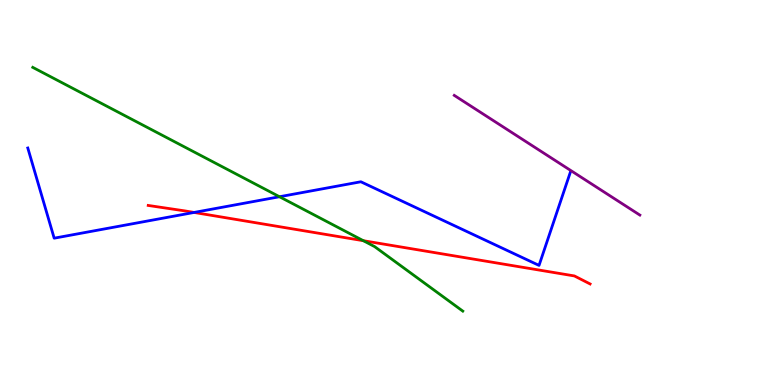[{'lines': ['blue', 'red'], 'intersections': [{'x': 2.5, 'y': 4.48}]}, {'lines': ['green', 'red'], 'intersections': [{'x': 4.69, 'y': 3.75}]}, {'lines': ['purple', 'red'], 'intersections': []}, {'lines': ['blue', 'green'], 'intersections': [{'x': 3.61, 'y': 4.89}]}, {'lines': ['blue', 'purple'], 'intersections': []}, {'lines': ['green', 'purple'], 'intersections': []}]